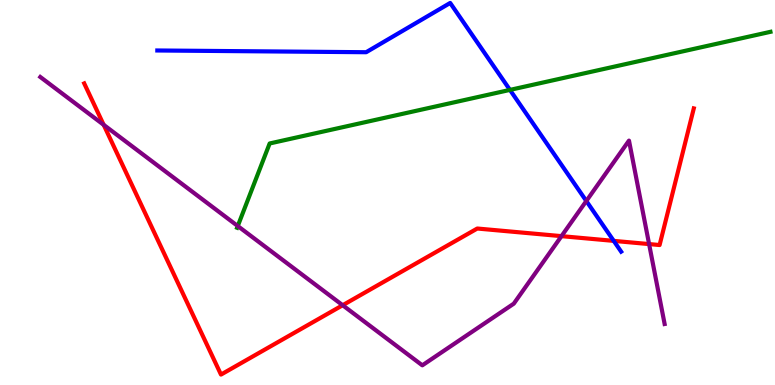[{'lines': ['blue', 'red'], 'intersections': [{'x': 7.92, 'y': 3.74}]}, {'lines': ['green', 'red'], 'intersections': []}, {'lines': ['purple', 'red'], 'intersections': [{'x': 1.34, 'y': 6.76}, {'x': 4.42, 'y': 2.07}, {'x': 7.24, 'y': 3.87}, {'x': 8.38, 'y': 3.66}]}, {'lines': ['blue', 'green'], 'intersections': [{'x': 6.58, 'y': 7.66}]}, {'lines': ['blue', 'purple'], 'intersections': [{'x': 7.57, 'y': 4.78}]}, {'lines': ['green', 'purple'], 'intersections': [{'x': 3.07, 'y': 4.13}]}]